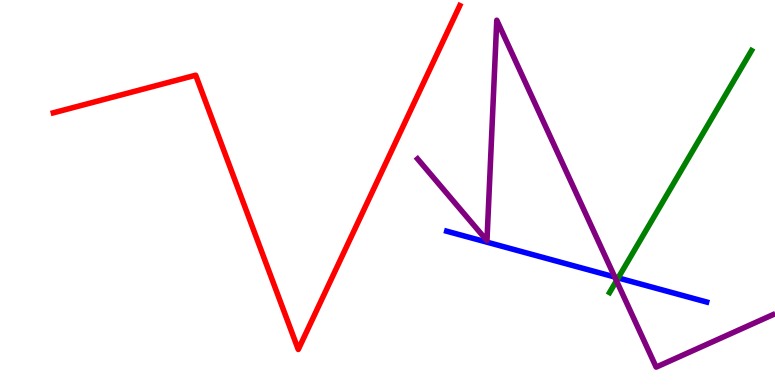[{'lines': ['blue', 'red'], 'intersections': []}, {'lines': ['green', 'red'], 'intersections': []}, {'lines': ['purple', 'red'], 'intersections': []}, {'lines': ['blue', 'green'], 'intersections': [{'x': 7.98, 'y': 2.78}]}, {'lines': ['blue', 'purple'], 'intersections': [{'x': 7.93, 'y': 2.81}]}, {'lines': ['green', 'purple'], 'intersections': [{'x': 7.95, 'y': 2.71}]}]